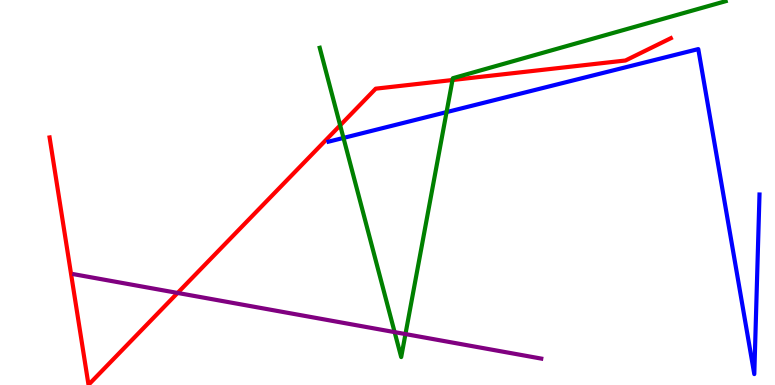[{'lines': ['blue', 'red'], 'intersections': []}, {'lines': ['green', 'red'], 'intersections': [{'x': 4.39, 'y': 6.74}, {'x': 5.84, 'y': 7.92}]}, {'lines': ['purple', 'red'], 'intersections': [{'x': 2.29, 'y': 2.39}]}, {'lines': ['blue', 'green'], 'intersections': [{'x': 4.43, 'y': 6.42}, {'x': 5.76, 'y': 7.09}]}, {'lines': ['blue', 'purple'], 'intersections': []}, {'lines': ['green', 'purple'], 'intersections': [{'x': 5.09, 'y': 1.37}, {'x': 5.23, 'y': 1.32}]}]